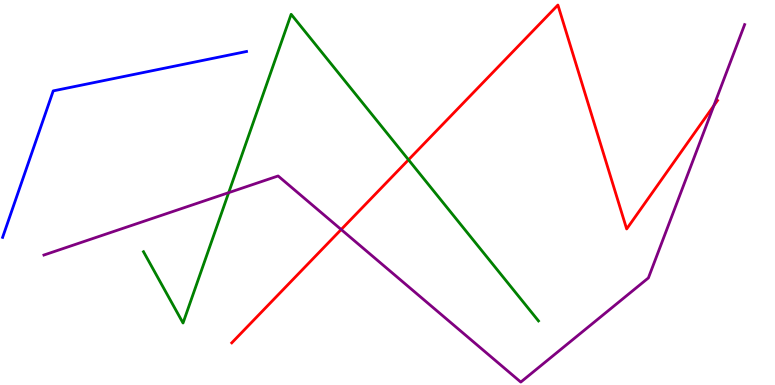[{'lines': ['blue', 'red'], 'intersections': []}, {'lines': ['green', 'red'], 'intersections': [{'x': 5.27, 'y': 5.85}]}, {'lines': ['purple', 'red'], 'intersections': [{'x': 4.4, 'y': 4.04}, {'x': 9.21, 'y': 7.26}]}, {'lines': ['blue', 'green'], 'intersections': []}, {'lines': ['blue', 'purple'], 'intersections': []}, {'lines': ['green', 'purple'], 'intersections': [{'x': 2.95, 'y': 5.0}]}]